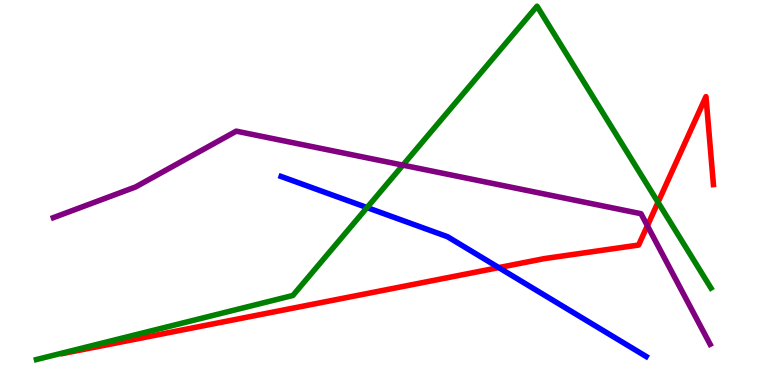[{'lines': ['blue', 'red'], 'intersections': [{'x': 6.44, 'y': 3.05}]}, {'lines': ['green', 'red'], 'intersections': [{'x': 8.49, 'y': 4.75}]}, {'lines': ['purple', 'red'], 'intersections': [{'x': 8.35, 'y': 4.14}]}, {'lines': ['blue', 'green'], 'intersections': [{'x': 4.74, 'y': 4.61}]}, {'lines': ['blue', 'purple'], 'intersections': []}, {'lines': ['green', 'purple'], 'intersections': [{'x': 5.2, 'y': 5.71}]}]